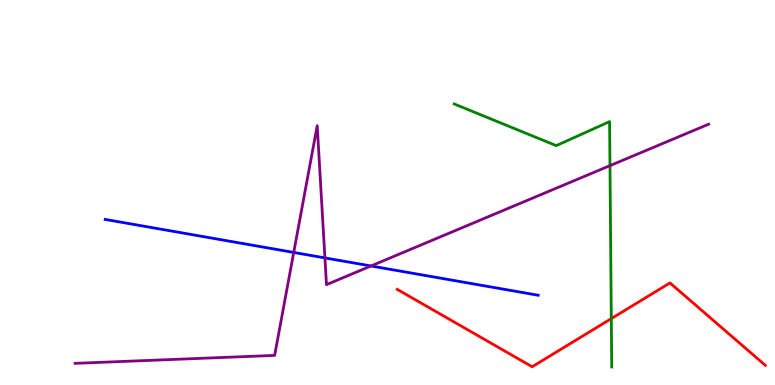[{'lines': ['blue', 'red'], 'intersections': []}, {'lines': ['green', 'red'], 'intersections': [{'x': 7.89, 'y': 1.72}]}, {'lines': ['purple', 'red'], 'intersections': []}, {'lines': ['blue', 'green'], 'intersections': []}, {'lines': ['blue', 'purple'], 'intersections': [{'x': 3.79, 'y': 3.44}, {'x': 4.19, 'y': 3.3}, {'x': 4.79, 'y': 3.09}]}, {'lines': ['green', 'purple'], 'intersections': [{'x': 7.87, 'y': 5.7}]}]